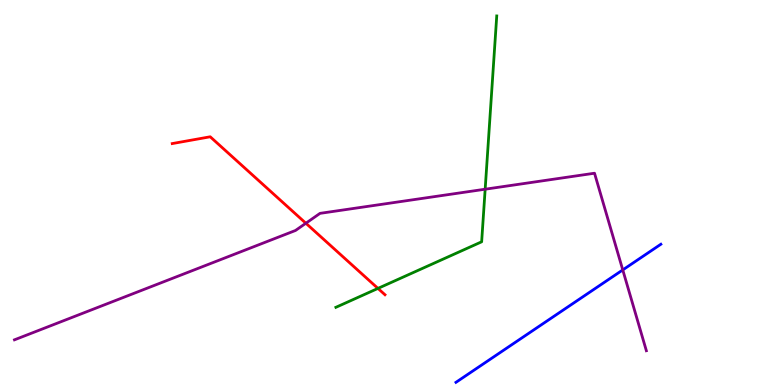[{'lines': ['blue', 'red'], 'intersections': []}, {'lines': ['green', 'red'], 'intersections': [{'x': 4.88, 'y': 2.51}]}, {'lines': ['purple', 'red'], 'intersections': [{'x': 3.95, 'y': 4.2}]}, {'lines': ['blue', 'green'], 'intersections': []}, {'lines': ['blue', 'purple'], 'intersections': [{'x': 8.04, 'y': 2.99}]}, {'lines': ['green', 'purple'], 'intersections': [{'x': 6.26, 'y': 5.09}]}]